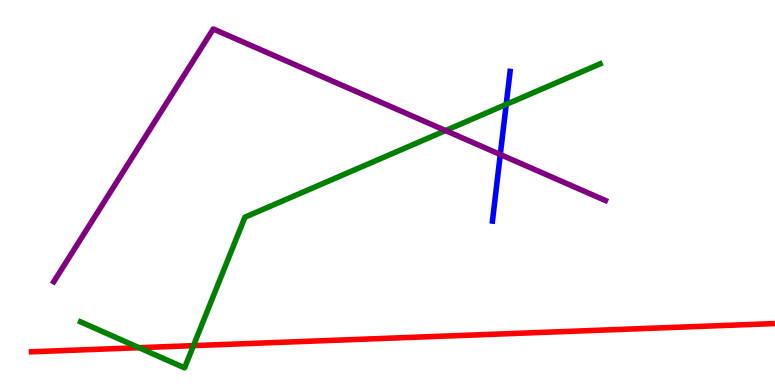[{'lines': ['blue', 'red'], 'intersections': []}, {'lines': ['green', 'red'], 'intersections': [{'x': 1.79, 'y': 0.969}, {'x': 2.5, 'y': 1.02}]}, {'lines': ['purple', 'red'], 'intersections': []}, {'lines': ['blue', 'green'], 'intersections': [{'x': 6.53, 'y': 7.29}]}, {'lines': ['blue', 'purple'], 'intersections': [{'x': 6.46, 'y': 5.99}]}, {'lines': ['green', 'purple'], 'intersections': [{'x': 5.75, 'y': 6.61}]}]